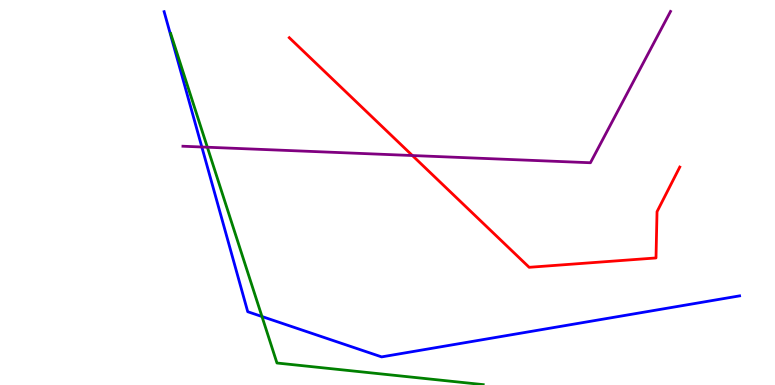[{'lines': ['blue', 'red'], 'intersections': []}, {'lines': ['green', 'red'], 'intersections': []}, {'lines': ['purple', 'red'], 'intersections': [{'x': 5.32, 'y': 5.96}]}, {'lines': ['blue', 'green'], 'intersections': [{'x': 3.38, 'y': 1.78}]}, {'lines': ['blue', 'purple'], 'intersections': [{'x': 2.6, 'y': 6.18}]}, {'lines': ['green', 'purple'], 'intersections': [{'x': 2.68, 'y': 6.18}]}]